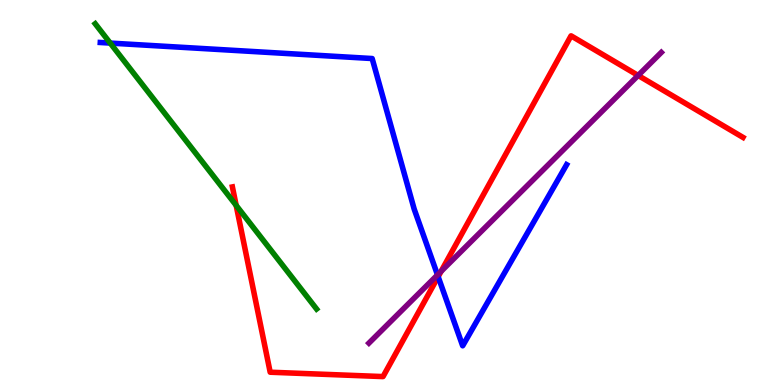[{'lines': ['blue', 'red'], 'intersections': [{'x': 5.65, 'y': 2.81}]}, {'lines': ['green', 'red'], 'intersections': [{'x': 3.05, 'y': 4.67}]}, {'lines': ['purple', 'red'], 'intersections': [{'x': 5.69, 'y': 2.95}, {'x': 8.23, 'y': 8.04}]}, {'lines': ['blue', 'green'], 'intersections': [{'x': 1.42, 'y': 8.88}]}, {'lines': ['blue', 'purple'], 'intersections': [{'x': 5.65, 'y': 2.86}]}, {'lines': ['green', 'purple'], 'intersections': []}]